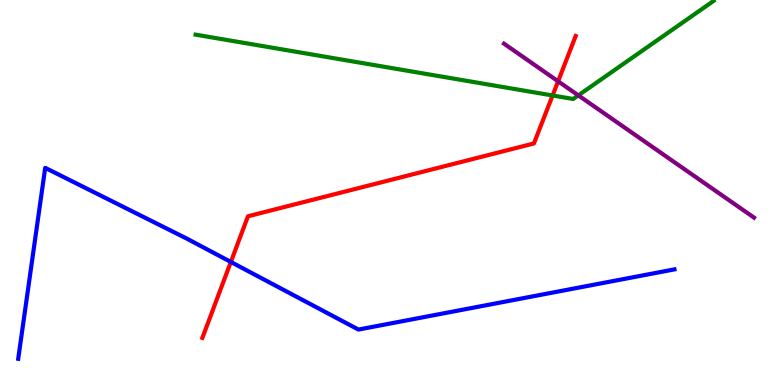[{'lines': ['blue', 'red'], 'intersections': [{'x': 2.98, 'y': 3.2}]}, {'lines': ['green', 'red'], 'intersections': [{'x': 7.13, 'y': 7.52}]}, {'lines': ['purple', 'red'], 'intersections': [{'x': 7.2, 'y': 7.89}]}, {'lines': ['blue', 'green'], 'intersections': []}, {'lines': ['blue', 'purple'], 'intersections': []}, {'lines': ['green', 'purple'], 'intersections': [{'x': 7.46, 'y': 7.52}]}]